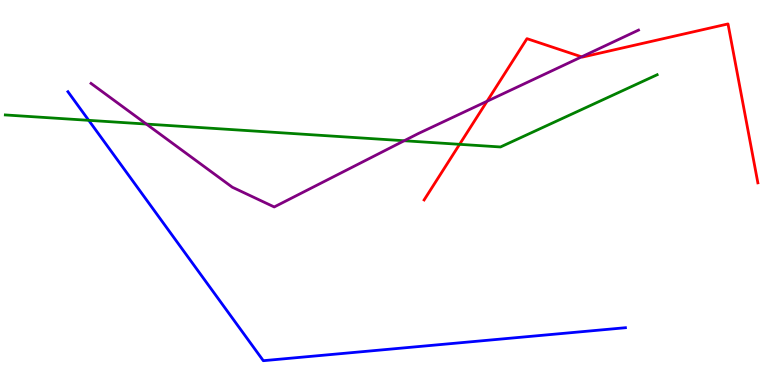[{'lines': ['blue', 'red'], 'intersections': []}, {'lines': ['green', 'red'], 'intersections': [{'x': 5.93, 'y': 6.25}]}, {'lines': ['purple', 'red'], 'intersections': [{'x': 6.28, 'y': 7.37}, {'x': 7.5, 'y': 8.52}]}, {'lines': ['blue', 'green'], 'intersections': [{'x': 1.14, 'y': 6.87}]}, {'lines': ['blue', 'purple'], 'intersections': []}, {'lines': ['green', 'purple'], 'intersections': [{'x': 1.89, 'y': 6.78}, {'x': 5.22, 'y': 6.34}]}]